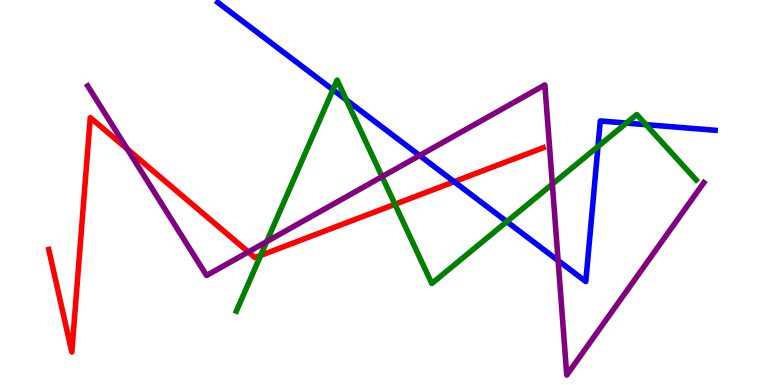[{'lines': ['blue', 'red'], 'intersections': [{'x': 5.86, 'y': 5.28}]}, {'lines': ['green', 'red'], 'intersections': [{'x': 3.36, 'y': 3.36}, {'x': 5.1, 'y': 4.69}]}, {'lines': ['purple', 'red'], 'intersections': [{'x': 1.64, 'y': 6.13}, {'x': 3.2, 'y': 3.46}]}, {'lines': ['blue', 'green'], 'intersections': [{'x': 4.3, 'y': 7.67}, {'x': 4.47, 'y': 7.4}, {'x': 6.54, 'y': 4.24}, {'x': 7.72, 'y': 6.19}, {'x': 8.08, 'y': 6.8}, {'x': 8.33, 'y': 6.76}]}, {'lines': ['blue', 'purple'], 'intersections': [{'x': 5.41, 'y': 5.96}, {'x': 7.2, 'y': 3.23}]}, {'lines': ['green', 'purple'], 'intersections': [{'x': 3.44, 'y': 3.72}, {'x': 4.93, 'y': 5.41}, {'x': 7.13, 'y': 5.22}]}]